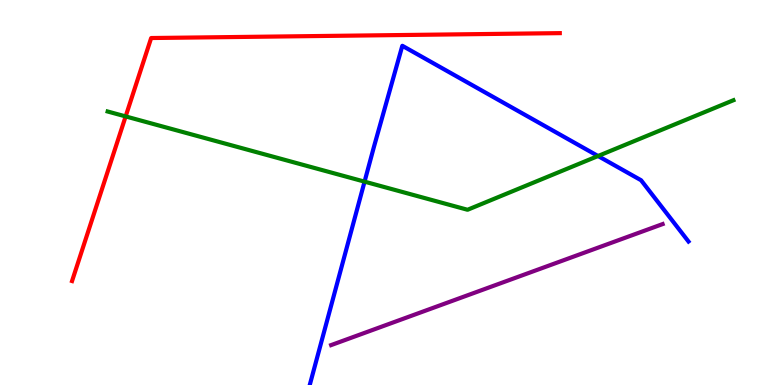[{'lines': ['blue', 'red'], 'intersections': []}, {'lines': ['green', 'red'], 'intersections': [{'x': 1.62, 'y': 6.98}]}, {'lines': ['purple', 'red'], 'intersections': []}, {'lines': ['blue', 'green'], 'intersections': [{'x': 4.7, 'y': 5.28}, {'x': 7.72, 'y': 5.95}]}, {'lines': ['blue', 'purple'], 'intersections': []}, {'lines': ['green', 'purple'], 'intersections': []}]